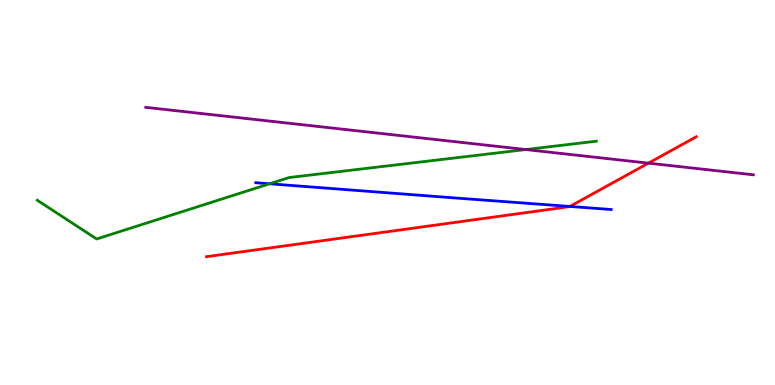[{'lines': ['blue', 'red'], 'intersections': [{'x': 7.35, 'y': 4.64}]}, {'lines': ['green', 'red'], 'intersections': []}, {'lines': ['purple', 'red'], 'intersections': [{'x': 8.37, 'y': 5.76}]}, {'lines': ['blue', 'green'], 'intersections': [{'x': 3.48, 'y': 5.23}]}, {'lines': ['blue', 'purple'], 'intersections': []}, {'lines': ['green', 'purple'], 'intersections': [{'x': 6.78, 'y': 6.12}]}]